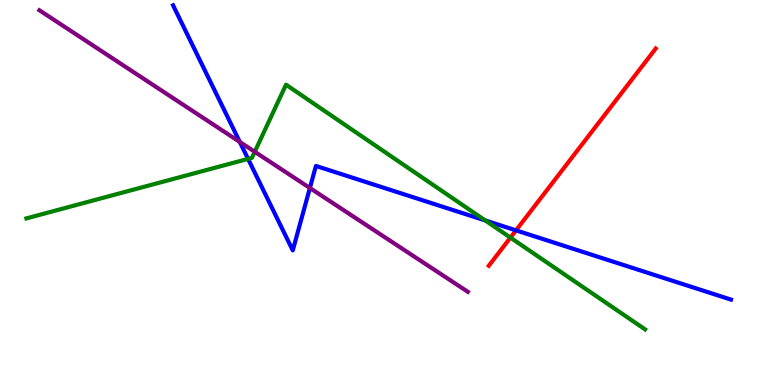[{'lines': ['blue', 'red'], 'intersections': [{'x': 6.66, 'y': 4.02}]}, {'lines': ['green', 'red'], 'intersections': [{'x': 6.59, 'y': 3.83}]}, {'lines': ['purple', 'red'], 'intersections': []}, {'lines': ['blue', 'green'], 'intersections': [{'x': 3.2, 'y': 5.87}, {'x': 6.26, 'y': 4.27}]}, {'lines': ['blue', 'purple'], 'intersections': [{'x': 3.09, 'y': 6.31}, {'x': 4.0, 'y': 5.12}]}, {'lines': ['green', 'purple'], 'intersections': [{'x': 3.29, 'y': 6.06}]}]